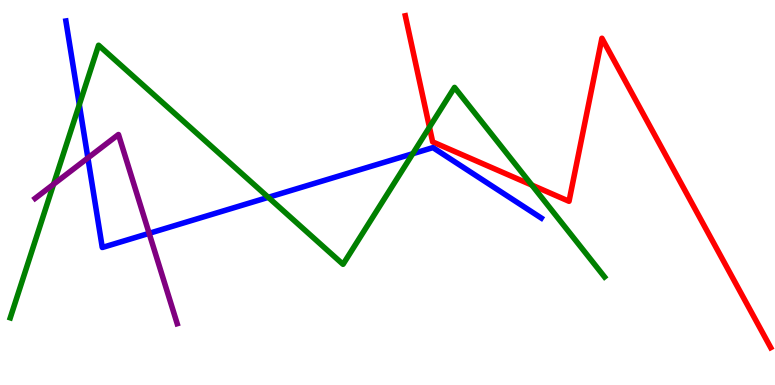[{'lines': ['blue', 'red'], 'intersections': []}, {'lines': ['green', 'red'], 'intersections': [{'x': 5.54, 'y': 6.7}, {'x': 6.86, 'y': 5.19}]}, {'lines': ['purple', 'red'], 'intersections': []}, {'lines': ['blue', 'green'], 'intersections': [{'x': 1.02, 'y': 7.28}, {'x': 3.46, 'y': 4.87}, {'x': 5.33, 'y': 6.01}]}, {'lines': ['blue', 'purple'], 'intersections': [{'x': 1.13, 'y': 5.9}, {'x': 1.92, 'y': 3.94}]}, {'lines': ['green', 'purple'], 'intersections': [{'x': 0.691, 'y': 5.21}]}]